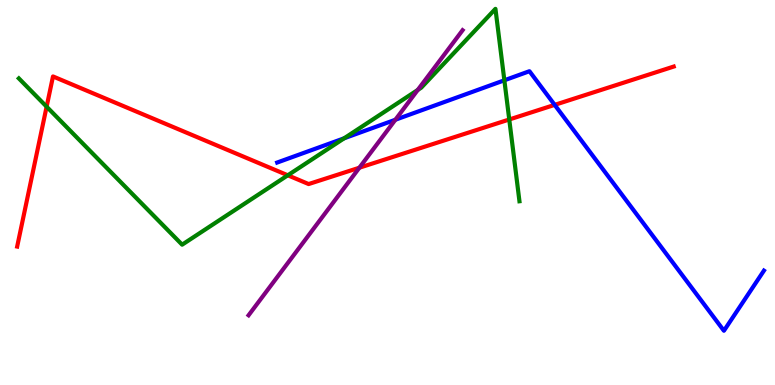[{'lines': ['blue', 'red'], 'intersections': [{'x': 7.16, 'y': 7.28}]}, {'lines': ['green', 'red'], 'intersections': [{'x': 0.602, 'y': 7.23}, {'x': 3.71, 'y': 5.45}, {'x': 6.57, 'y': 6.9}]}, {'lines': ['purple', 'red'], 'intersections': [{'x': 4.64, 'y': 5.64}]}, {'lines': ['blue', 'green'], 'intersections': [{'x': 4.44, 'y': 6.41}, {'x': 6.51, 'y': 7.91}]}, {'lines': ['blue', 'purple'], 'intersections': [{'x': 5.1, 'y': 6.89}]}, {'lines': ['green', 'purple'], 'intersections': [{'x': 5.39, 'y': 7.66}]}]